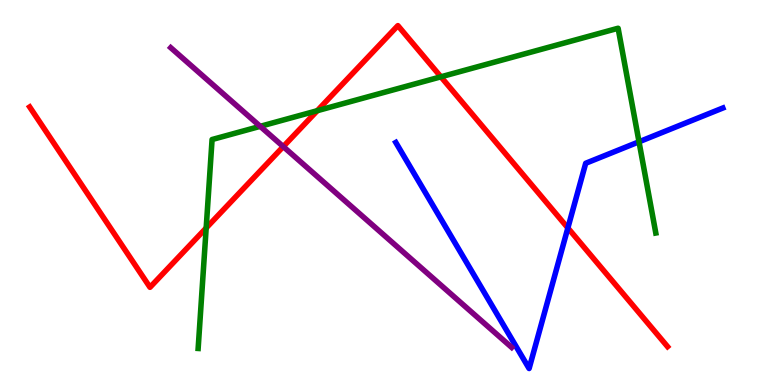[{'lines': ['blue', 'red'], 'intersections': [{'x': 7.33, 'y': 4.08}]}, {'lines': ['green', 'red'], 'intersections': [{'x': 2.66, 'y': 4.08}, {'x': 4.09, 'y': 7.12}, {'x': 5.69, 'y': 8.0}]}, {'lines': ['purple', 'red'], 'intersections': [{'x': 3.66, 'y': 6.19}]}, {'lines': ['blue', 'green'], 'intersections': [{'x': 8.25, 'y': 6.32}]}, {'lines': ['blue', 'purple'], 'intersections': []}, {'lines': ['green', 'purple'], 'intersections': [{'x': 3.36, 'y': 6.72}]}]